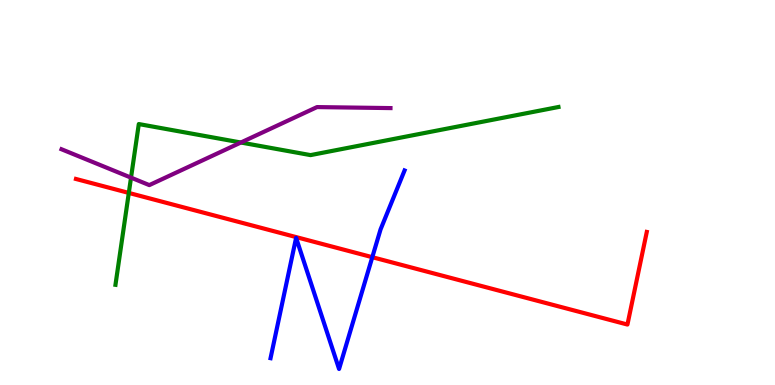[{'lines': ['blue', 'red'], 'intersections': [{'x': 4.8, 'y': 3.32}]}, {'lines': ['green', 'red'], 'intersections': [{'x': 1.66, 'y': 4.99}]}, {'lines': ['purple', 'red'], 'intersections': []}, {'lines': ['blue', 'green'], 'intersections': []}, {'lines': ['blue', 'purple'], 'intersections': []}, {'lines': ['green', 'purple'], 'intersections': [{'x': 1.69, 'y': 5.39}, {'x': 3.11, 'y': 6.3}]}]